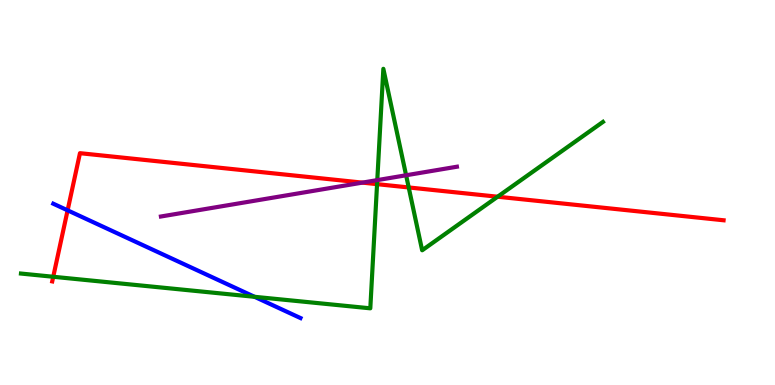[{'lines': ['blue', 'red'], 'intersections': [{'x': 0.872, 'y': 4.54}]}, {'lines': ['green', 'red'], 'intersections': [{'x': 0.687, 'y': 2.81}, {'x': 4.87, 'y': 5.22}, {'x': 5.27, 'y': 5.13}, {'x': 6.42, 'y': 4.89}]}, {'lines': ['purple', 'red'], 'intersections': [{'x': 4.68, 'y': 5.26}]}, {'lines': ['blue', 'green'], 'intersections': [{'x': 3.28, 'y': 2.29}]}, {'lines': ['blue', 'purple'], 'intersections': []}, {'lines': ['green', 'purple'], 'intersections': [{'x': 4.87, 'y': 5.32}, {'x': 5.24, 'y': 5.45}]}]